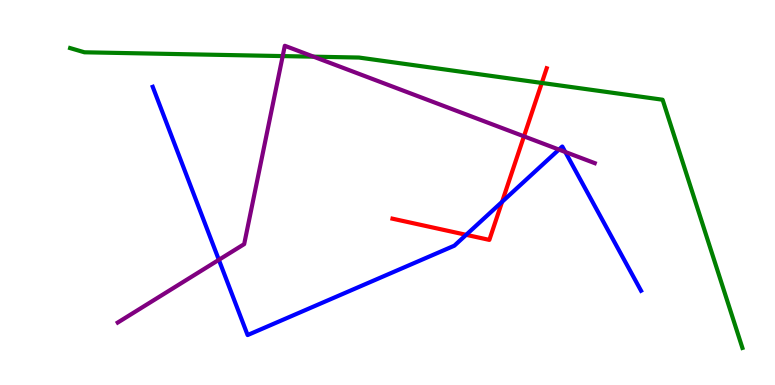[{'lines': ['blue', 'red'], 'intersections': [{'x': 6.02, 'y': 3.9}, {'x': 6.48, 'y': 4.76}]}, {'lines': ['green', 'red'], 'intersections': [{'x': 6.99, 'y': 7.85}]}, {'lines': ['purple', 'red'], 'intersections': [{'x': 6.76, 'y': 6.46}]}, {'lines': ['blue', 'green'], 'intersections': []}, {'lines': ['blue', 'purple'], 'intersections': [{'x': 2.82, 'y': 3.25}, {'x': 7.21, 'y': 6.11}, {'x': 7.29, 'y': 6.05}]}, {'lines': ['green', 'purple'], 'intersections': [{'x': 3.65, 'y': 8.54}, {'x': 4.05, 'y': 8.53}]}]